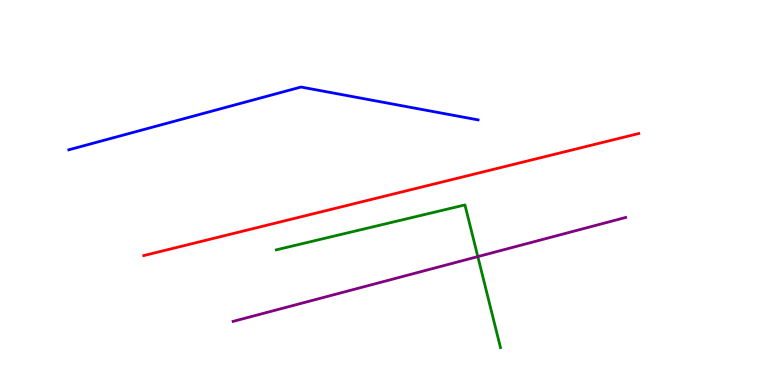[{'lines': ['blue', 'red'], 'intersections': []}, {'lines': ['green', 'red'], 'intersections': []}, {'lines': ['purple', 'red'], 'intersections': []}, {'lines': ['blue', 'green'], 'intersections': []}, {'lines': ['blue', 'purple'], 'intersections': []}, {'lines': ['green', 'purple'], 'intersections': [{'x': 6.17, 'y': 3.33}]}]